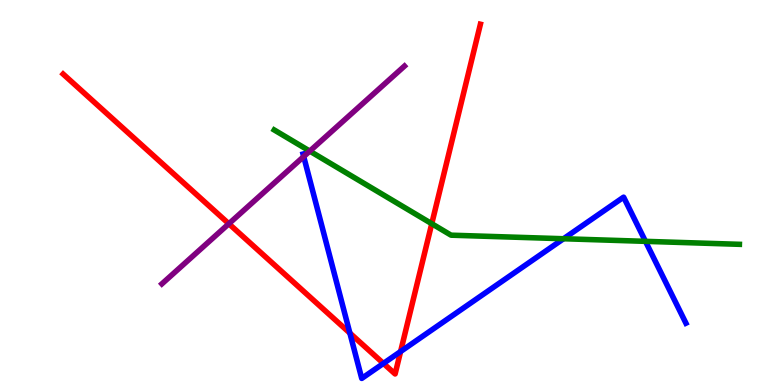[{'lines': ['blue', 'red'], 'intersections': [{'x': 4.51, 'y': 1.35}, {'x': 4.95, 'y': 0.561}, {'x': 5.17, 'y': 0.869}]}, {'lines': ['green', 'red'], 'intersections': [{'x': 5.57, 'y': 4.19}]}, {'lines': ['purple', 'red'], 'intersections': [{'x': 2.95, 'y': 4.19}]}, {'lines': ['blue', 'green'], 'intersections': [{'x': 7.27, 'y': 3.8}, {'x': 8.33, 'y': 3.73}]}, {'lines': ['blue', 'purple'], 'intersections': [{'x': 3.92, 'y': 5.93}]}, {'lines': ['green', 'purple'], 'intersections': [{'x': 4.0, 'y': 6.08}]}]